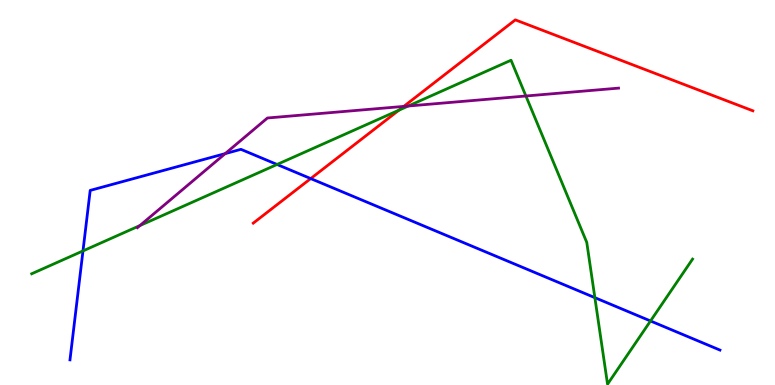[{'lines': ['blue', 'red'], 'intersections': [{'x': 4.01, 'y': 5.36}]}, {'lines': ['green', 'red'], 'intersections': [{'x': 5.15, 'y': 7.14}]}, {'lines': ['purple', 'red'], 'intersections': [{'x': 5.21, 'y': 7.24}]}, {'lines': ['blue', 'green'], 'intersections': [{'x': 1.07, 'y': 3.48}, {'x': 3.57, 'y': 5.73}, {'x': 7.68, 'y': 2.27}, {'x': 8.39, 'y': 1.66}]}, {'lines': ['blue', 'purple'], 'intersections': [{'x': 2.91, 'y': 6.01}]}, {'lines': ['green', 'purple'], 'intersections': [{'x': 1.8, 'y': 4.14}, {'x': 5.27, 'y': 7.25}, {'x': 6.79, 'y': 7.51}]}]